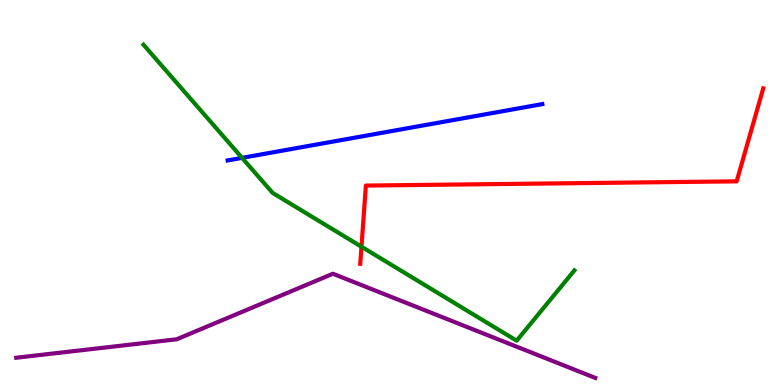[{'lines': ['blue', 'red'], 'intersections': []}, {'lines': ['green', 'red'], 'intersections': [{'x': 4.66, 'y': 3.59}]}, {'lines': ['purple', 'red'], 'intersections': []}, {'lines': ['blue', 'green'], 'intersections': [{'x': 3.12, 'y': 5.9}]}, {'lines': ['blue', 'purple'], 'intersections': []}, {'lines': ['green', 'purple'], 'intersections': []}]